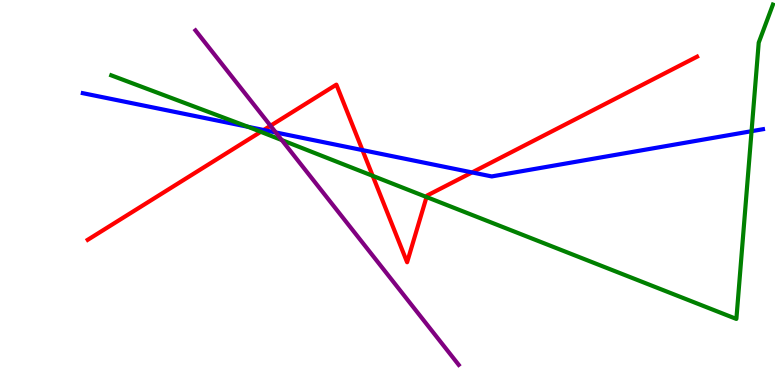[{'lines': ['blue', 'red'], 'intersections': [{'x': 3.4, 'y': 6.62}, {'x': 4.68, 'y': 6.1}, {'x': 6.09, 'y': 5.52}]}, {'lines': ['green', 'red'], 'intersections': [{'x': 3.37, 'y': 6.58}, {'x': 4.81, 'y': 5.43}, {'x': 5.5, 'y': 4.88}]}, {'lines': ['purple', 'red'], 'intersections': [{'x': 3.49, 'y': 6.73}]}, {'lines': ['blue', 'green'], 'intersections': [{'x': 3.2, 'y': 6.71}, {'x': 9.7, 'y': 6.59}]}, {'lines': ['blue', 'purple'], 'intersections': [{'x': 3.56, 'y': 6.56}]}, {'lines': ['green', 'purple'], 'intersections': [{'x': 3.64, 'y': 6.36}]}]